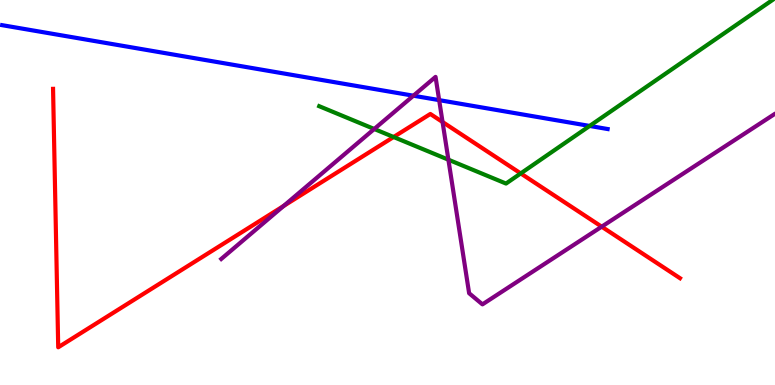[{'lines': ['blue', 'red'], 'intersections': []}, {'lines': ['green', 'red'], 'intersections': [{'x': 5.08, 'y': 6.44}, {'x': 6.72, 'y': 5.5}]}, {'lines': ['purple', 'red'], 'intersections': [{'x': 3.66, 'y': 4.65}, {'x': 5.71, 'y': 6.83}, {'x': 7.76, 'y': 4.11}]}, {'lines': ['blue', 'green'], 'intersections': [{'x': 7.61, 'y': 6.73}]}, {'lines': ['blue', 'purple'], 'intersections': [{'x': 5.33, 'y': 7.51}, {'x': 5.67, 'y': 7.4}]}, {'lines': ['green', 'purple'], 'intersections': [{'x': 4.83, 'y': 6.65}, {'x': 5.79, 'y': 5.85}]}]